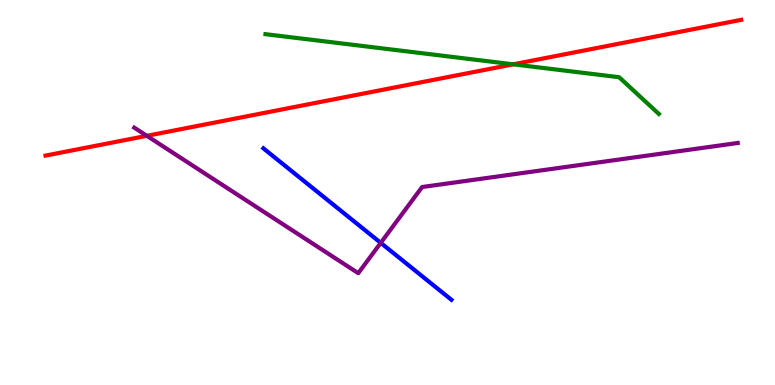[{'lines': ['blue', 'red'], 'intersections': []}, {'lines': ['green', 'red'], 'intersections': [{'x': 6.62, 'y': 8.33}]}, {'lines': ['purple', 'red'], 'intersections': [{'x': 1.89, 'y': 6.47}]}, {'lines': ['blue', 'green'], 'intersections': []}, {'lines': ['blue', 'purple'], 'intersections': [{'x': 4.91, 'y': 3.69}]}, {'lines': ['green', 'purple'], 'intersections': []}]